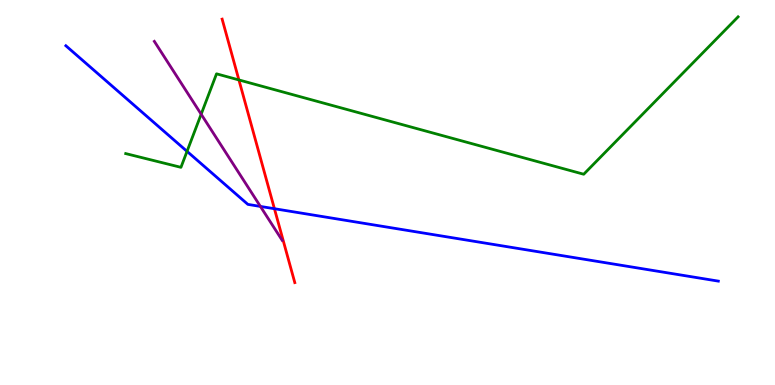[{'lines': ['blue', 'red'], 'intersections': [{'x': 3.54, 'y': 4.58}]}, {'lines': ['green', 'red'], 'intersections': [{'x': 3.08, 'y': 7.92}]}, {'lines': ['purple', 'red'], 'intersections': []}, {'lines': ['blue', 'green'], 'intersections': [{'x': 2.41, 'y': 6.07}]}, {'lines': ['blue', 'purple'], 'intersections': [{'x': 3.36, 'y': 4.64}]}, {'lines': ['green', 'purple'], 'intersections': [{'x': 2.6, 'y': 7.03}]}]